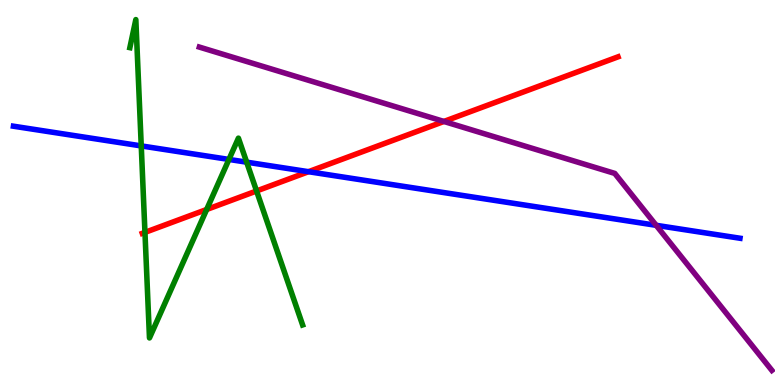[{'lines': ['blue', 'red'], 'intersections': [{'x': 3.98, 'y': 5.54}]}, {'lines': ['green', 'red'], 'intersections': [{'x': 1.87, 'y': 3.96}, {'x': 2.67, 'y': 4.56}, {'x': 3.31, 'y': 5.04}]}, {'lines': ['purple', 'red'], 'intersections': [{'x': 5.73, 'y': 6.85}]}, {'lines': ['blue', 'green'], 'intersections': [{'x': 1.82, 'y': 6.21}, {'x': 2.95, 'y': 5.86}, {'x': 3.18, 'y': 5.79}]}, {'lines': ['blue', 'purple'], 'intersections': [{'x': 8.47, 'y': 4.15}]}, {'lines': ['green', 'purple'], 'intersections': []}]